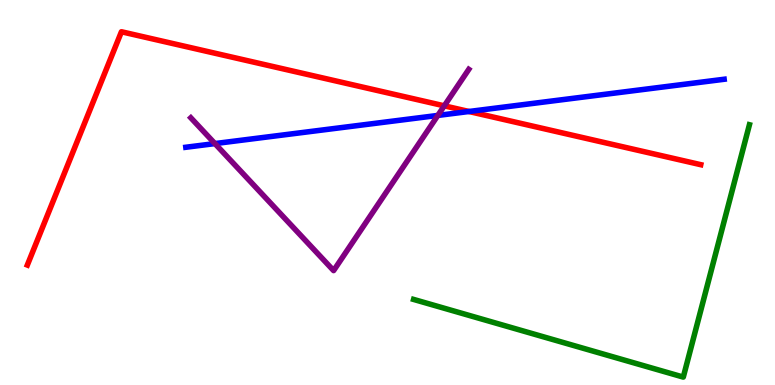[{'lines': ['blue', 'red'], 'intersections': [{'x': 6.05, 'y': 7.1}]}, {'lines': ['green', 'red'], 'intersections': []}, {'lines': ['purple', 'red'], 'intersections': [{'x': 5.73, 'y': 7.25}]}, {'lines': ['blue', 'green'], 'intersections': []}, {'lines': ['blue', 'purple'], 'intersections': [{'x': 2.77, 'y': 6.27}, {'x': 5.65, 'y': 7.0}]}, {'lines': ['green', 'purple'], 'intersections': []}]